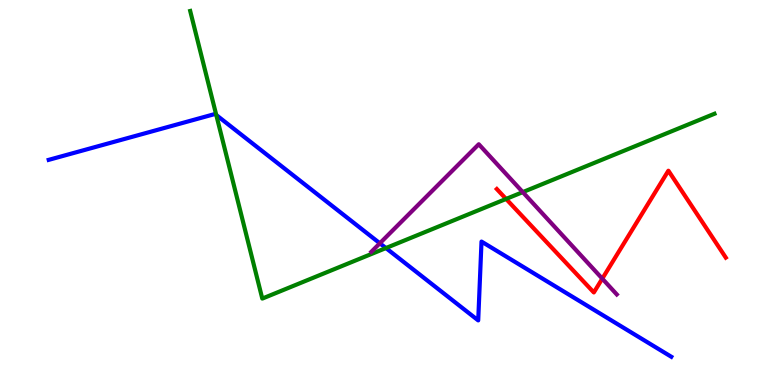[{'lines': ['blue', 'red'], 'intersections': []}, {'lines': ['green', 'red'], 'intersections': [{'x': 6.53, 'y': 4.83}]}, {'lines': ['purple', 'red'], 'intersections': [{'x': 7.77, 'y': 2.76}]}, {'lines': ['blue', 'green'], 'intersections': [{'x': 2.79, 'y': 7.01}, {'x': 4.98, 'y': 3.56}]}, {'lines': ['blue', 'purple'], 'intersections': [{'x': 4.9, 'y': 3.68}]}, {'lines': ['green', 'purple'], 'intersections': [{'x': 6.75, 'y': 5.01}]}]